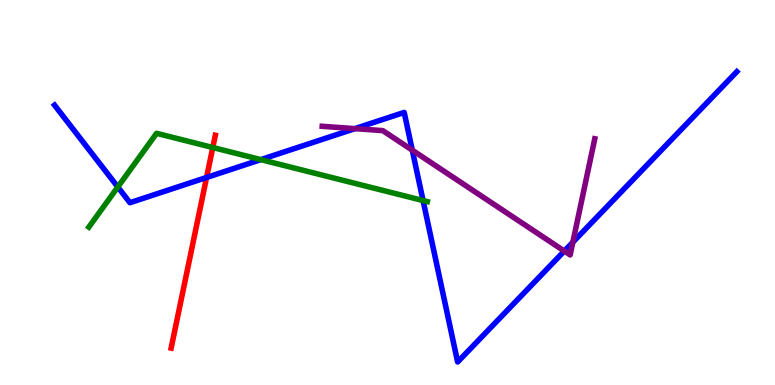[{'lines': ['blue', 'red'], 'intersections': [{'x': 2.67, 'y': 5.39}]}, {'lines': ['green', 'red'], 'intersections': [{'x': 2.75, 'y': 6.17}]}, {'lines': ['purple', 'red'], 'intersections': []}, {'lines': ['blue', 'green'], 'intersections': [{'x': 1.52, 'y': 5.14}, {'x': 3.37, 'y': 5.85}, {'x': 5.46, 'y': 4.79}]}, {'lines': ['blue', 'purple'], 'intersections': [{'x': 4.58, 'y': 6.66}, {'x': 5.32, 'y': 6.1}, {'x': 7.28, 'y': 3.48}, {'x': 7.39, 'y': 3.71}]}, {'lines': ['green', 'purple'], 'intersections': []}]